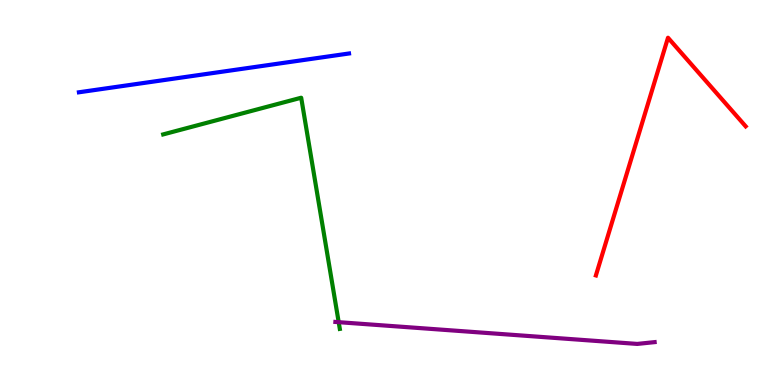[{'lines': ['blue', 'red'], 'intersections': []}, {'lines': ['green', 'red'], 'intersections': []}, {'lines': ['purple', 'red'], 'intersections': []}, {'lines': ['blue', 'green'], 'intersections': []}, {'lines': ['blue', 'purple'], 'intersections': []}, {'lines': ['green', 'purple'], 'intersections': [{'x': 4.37, 'y': 1.63}]}]